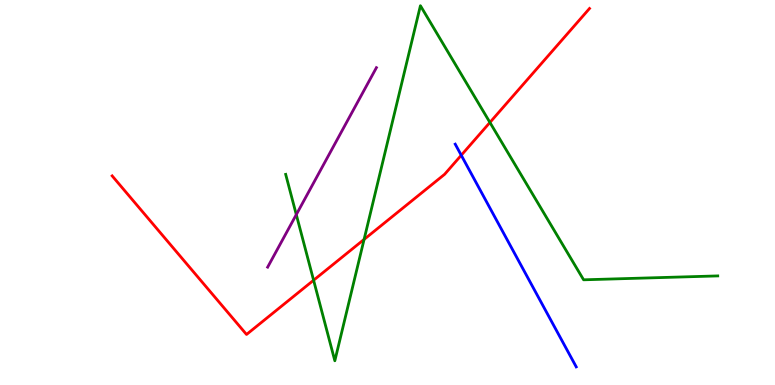[{'lines': ['blue', 'red'], 'intersections': [{'x': 5.95, 'y': 5.97}]}, {'lines': ['green', 'red'], 'intersections': [{'x': 4.05, 'y': 2.72}, {'x': 4.7, 'y': 3.78}, {'x': 6.32, 'y': 6.82}]}, {'lines': ['purple', 'red'], 'intersections': []}, {'lines': ['blue', 'green'], 'intersections': []}, {'lines': ['blue', 'purple'], 'intersections': []}, {'lines': ['green', 'purple'], 'intersections': [{'x': 3.82, 'y': 4.43}]}]